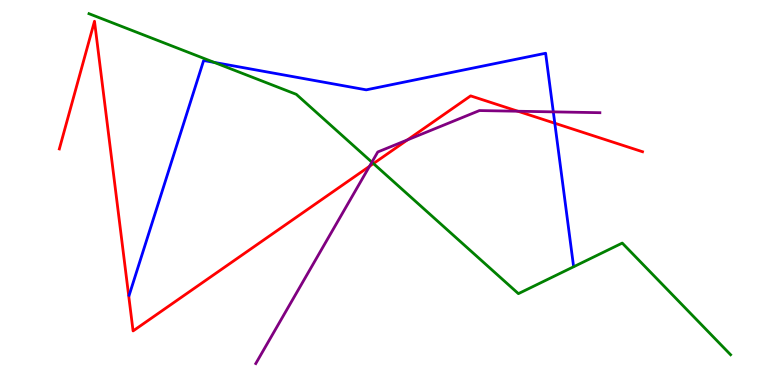[{'lines': ['blue', 'red'], 'intersections': [{'x': 7.16, 'y': 6.8}]}, {'lines': ['green', 'red'], 'intersections': [{'x': 4.82, 'y': 5.75}]}, {'lines': ['purple', 'red'], 'intersections': [{'x': 4.77, 'y': 5.68}, {'x': 5.26, 'y': 6.37}, {'x': 6.68, 'y': 7.11}]}, {'lines': ['blue', 'green'], 'intersections': [{'x': 2.76, 'y': 8.38}]}, {'lines': ['blue', 'purple'], 'intersections': [{'x': 7.14, 'y': 7.09}]}, {'lines': ['green', 'purple'], 'intersections': [{'x': 4.8, 'y': 5.79}]}]